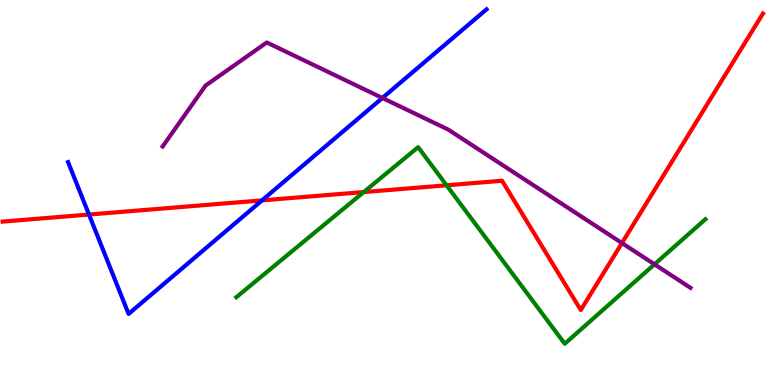[{'lines': ['blue', 'red'], 'intersections': [{'x': 1.15, 'y': 4.43}, {'x': 3.38, 'y': 4.8}]}, {'lines': ['green', 'red'], 'intersections': [{'x': 4.69, 'y': 5.01}, {'x': 5.76, 'y': 5.19}]}, {'lines': ['purple', 'red'], 'intersections': [{'x': 8.03, 'y': 3.69}]}, {'lines': ['blue', 'green'], 'intersections': []}, {'lines': ['blue', 'purple'], 'intersections': [{'x': 4.93, 'y': 7.46}]}, {'lines': ['green', 'purple'], 'intersections': [{'x': 8.45, 'y': 3.13}]}]